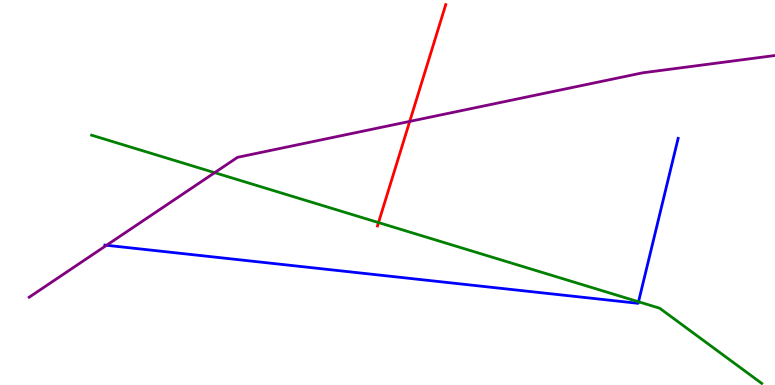[{'lines': ['blue', 'red'], 'intersections': []}, {'lines': ['green', 'red'], 'intersections': [{'x': 4.88, 'y': 4.22}]}, {'lines': ['purple', 'red'], 'intersections': [{'x': 5.29, 'y': 6.85}]}, {'lines': ['blue', 'green'], 'intersections': [{'x': 8.24, 'y': 2.16}]}, {'lines': ['blue', 'purple'], 'intersections': [{'x': 1.37, 'y': 3.63}]}, {'lines': ['green', 'purple'], 'intersections': [{'x': 2.77, 'y': 5.52}]}]